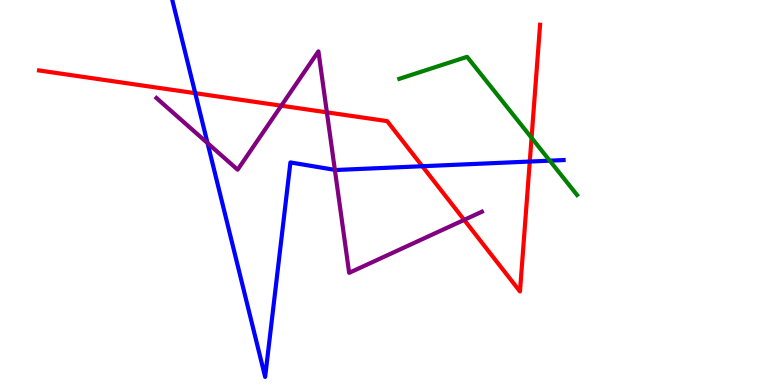[{'lines': ['blue', 'red'], 'intersections': [{'x': 2.52, 'y': 7.58}, {'x': 5.45, 'y': 5.68}, {'x': 6.84, 'y': 5.8}]}, {'lines': ['green', 'red'], 'intersections': [{'x': 6.86, 'y': 6.42}]}, {'lines': ['purple', 'red'], 'intersections': [{'x': 3.63, 'y': 7.25}, {'x': 4.22, 'y': 7.08}, {'x': 5.99, 'y': 4.29}]}, {'lines': ['blue', 'green'], 'intersections': [{'x': 7.09, 'y': 5.83}]}, {'lines': ['blue', 'purple'], 'intersections': [{'x': 2.68, 'y': 6.28}, {'x': 4.32, 'y': 5.59}]}, {'lines': ['green', 'purple'], 'intersections': []}]